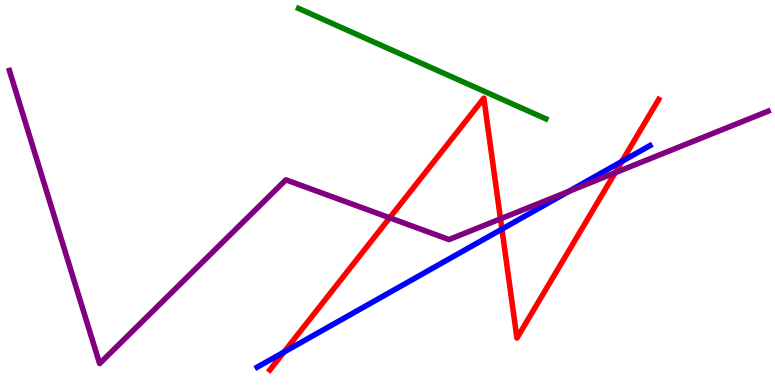[{'lines': ['blue', 'red'], 'intersections': [{'x': 3.66, 'y': 0.855}, {'x': 6.48, 'y': 4.05}, {'x': 8.02, 'y': 5.81}]}, {'lines': ['green', 'red'], 'intersections': []}, {'lines': ['purple', 'red'], 'intersections': [{'x': 5.03, 'y': 4.34}, {'x': 6.46, 'y': 4.32}, {'x': 7.94, 'y': 5.51}]}, {'lines': ['blue', 'green'], 'intersections': []}, {'lines': ['blue', 'purple'], 'intersections': [{'x': 7.34, 'y': 5.03}]}, {'lines': ['green', 'purple'], 'intersections': []}]